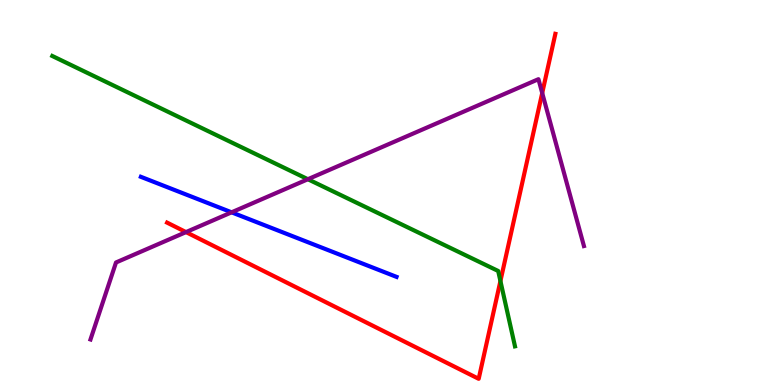[{'lines': ['blue', 'red'], 'intersections': []}, {'lines': ['green', 'red'], 'intersections': [{'x': 6.46, 'y': 2.7}]}, {'lines': ['purple', 'red'], 'intersections': [{'x': 2.4, 'y': 3.97}, {'x': 7.0, 'y': 7.58}]}, {'lines': ['blue', 'green'], 'intersections': []}, {'lines': ['blue', 'purple'], 'intersections': [{'x': 2.99, 'y': 4.49}]}, {'lines': ['green', 'purple'], 'intersections': [{'x': 3.97, 'y': 5.34}]}]